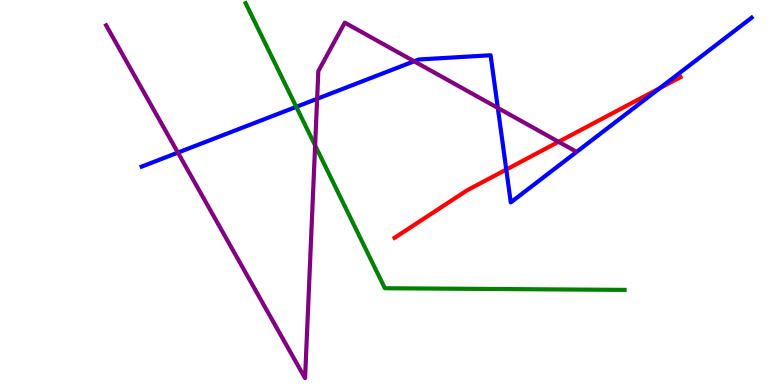[{'lines': ['blue', 'red'], 'intersections': [{'x': 6.53, 'y': 5.6}, {'x': 8.51, 'y': 7.71}]}, {'lines': ['green', 'red'], 'intersections': []}, {'lines': ['purple', 'red'], 'intersections': [{'x': 7.21, 'y': 6.32}]}, {'lines': ['blue', 'green'], 'intersections': [{'x': 3.82, 'y': 7.22}]}, {'lines': ['blue', 'purple'], 'intersections': [{'x': 2.3, 'y': 6.04}, {'x': 4.09, 'y': 7.43}, {'x': 5.34, 'y': 8.41}, {'x': 6.42, 'y': 7.2}]}, {'lines': ['green', 'purple'], 'intersections': [{'x': 4.07, 'y': 6.22}]}]